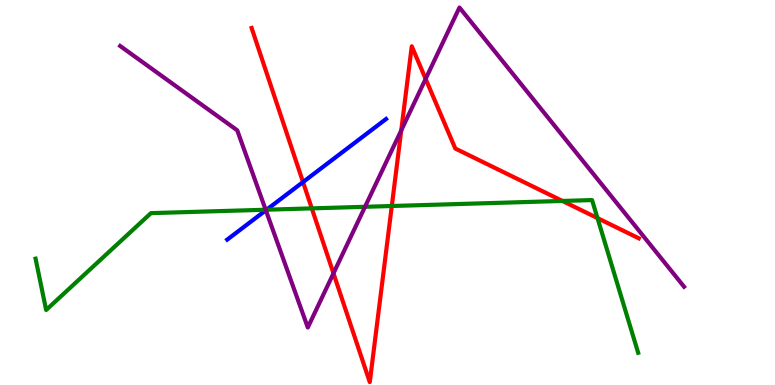[{'lines': ['blue', 'red'], 'intersections': [{'x': 3.91, 'y': 5.27}]}, {'lines': ['green', 'red'], 'intersections': [{'x': 4.02, 'y': 4.59}, {'x': 5.06, 'y': 4.65}, {'x': 7.26, 'y': 4.78}, {'x': 7.71, 'y': 4.33}]}, {'lines': ['purple', 'red'], 'intersections': [{'x': 4.3, 'y': 2.9}, {'x': 5.18, 'y': 6.61}, {'x': 5.49, 'y': 7.95}]}, {'lines': ['blue', 'green'], 'intersections': [{'x': 3.44, 'y': 4.55}]}, {'lines': ['blue', 'purple'], 'intersections': [{'x': 3.43, 'y': 4.54}]}, {'lines': ['green', 'purple'], 'intersections': [{'x': 3.43, 'y': 4.55}, {'x': 4.71, 'y': 4.63}]}]